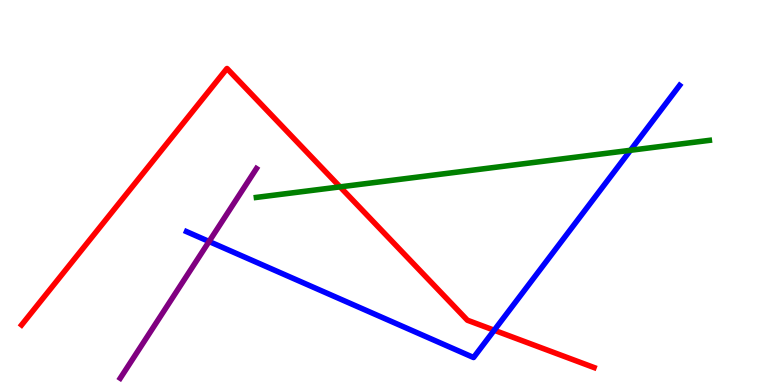[{'lines': ['blue', 'red'], 'intersections': [{'x': 6.38, 'y': 1.42}]}, {'lines': ['green', 'red'], 'intersections': [{'x': 4.39, 'y': 5.15}]}, {'lines': ['purple', 'red'], 'intersections': []}, {'lines': ['blue', 'green'], 'intersections': [{'x': 8.13, 'y': 6.1}]}, {'lines': ['blue', 'purple'], 'intersections': [{'x': 2.7, 'y': 3.73}]}, {'lines': ['green', 'purple'], 'intersections': []}]